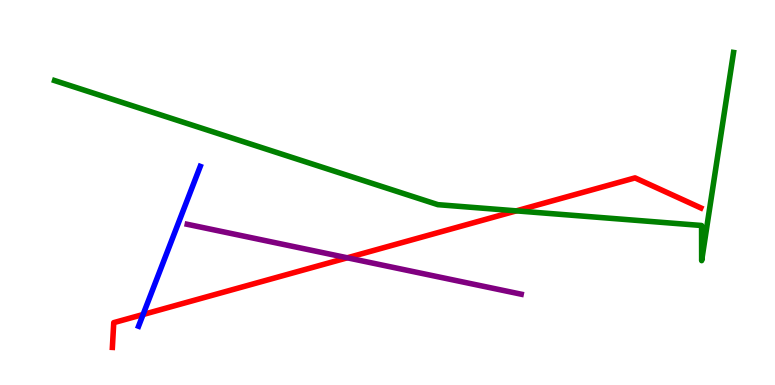[{'lines': ['blue', 'red'], 'intersections': [{'x': 1.85, 'y': 1.83}]}, {'lines': ['green', 'red'], 'intersections': [{'x': 6.66, 'y': 4.52}]}, {'lines': ['purple', 'red'], 'intersections': [{'x': 4.48, 'y': 3.3}]}, {'lines': ['blue', 'green'], 'intersections': []}, {'lines': ['blue', 'purple'], 'intersections': []}, {'lines': ['green', 'purple'], 'intersections': []}]